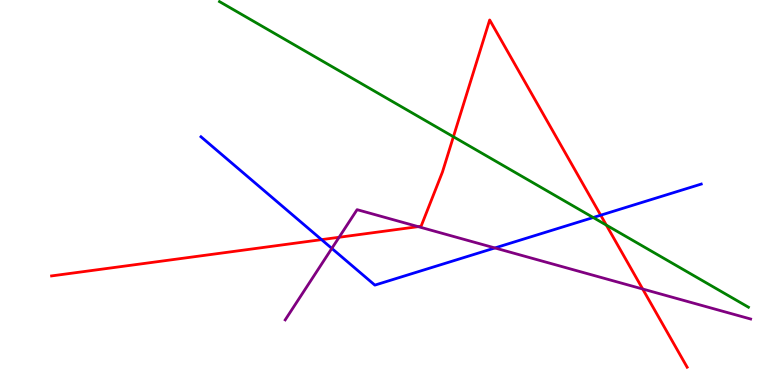[{'lines': ['blue', 'red'], 'intersections': [{'x': 4.15, 'y': 3.78}, {'x': 7.75, 'y': 4.41}]}, {'lines': ['green', 'red'], 'intersections': [{'x': 5.85, 'y': 6.45}, {'x': 7.82, 'y': 4.15}]}, {'lines': ['purple', 'red'], 'intersections': [{'x': 4.38, 'y': 3.84}, {'x': 5.4, 'y': 4.11}, {'x': 8.29, 'y': 2.49}]}, {'lines': ['blue', 'green'], 'intersections': [{'x': 7.65, 'y': 4.35}]}, {'lines': ['blue', 'purple'], 'intersections': [{'x': 4.28, 'y': 3.55}, {'x': 6.39, 'y': 3.56}]}, {'lines': ['green', 'purple'], 'intersections': []}]